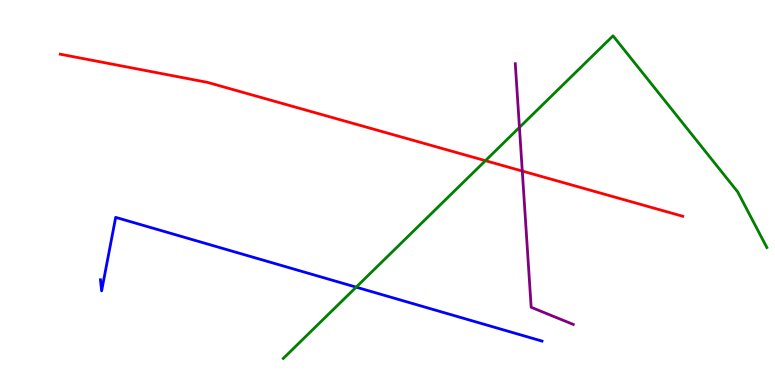[{'lines': ['blue', 'red'], 'intersections': []}, {'lines': ['green', 'red'], 'intersections': [{'x': 6.26, 'y': 5.83}]}, {'lines': ['purple', 'red'], 'intersections': [{'x': 6.74, 'y': 5.56}]}, {'lines': ['blue', 'green'], 'intersections': [{'x': 4.6, 'y': 2.54}]}, {'lines': ['blue', 'purple'], 'intersections': []}, {'lines': ['green', 'purple'], 'intersections': [{'x': 6.7, 'y': 6.69}]}]